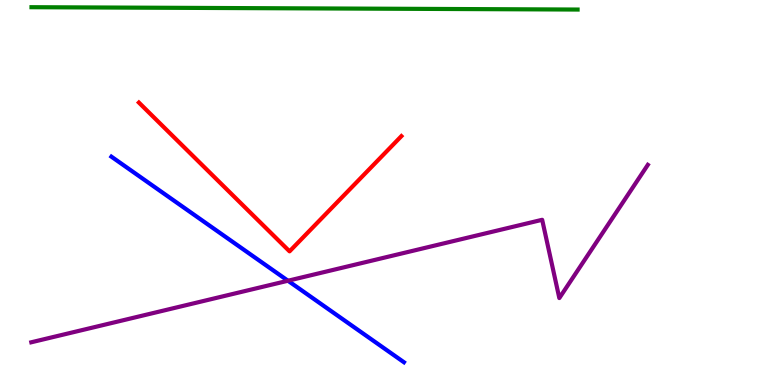[{'lines': ['blue', 'red'], 'intersections': []}, {'lines': ['green', 'red'], 'intersections': []}, {'lines': ['purple', 'red'], 'intersections': []}, {'lines': ['blue', 'green'], 'intersections': []}, {'lines': ['blue', 'purple'], 'intersections': [{'x': 3.72, 'y': 2.71}]}, {'lines': ['green', 'purple'], 'intersections': []}]